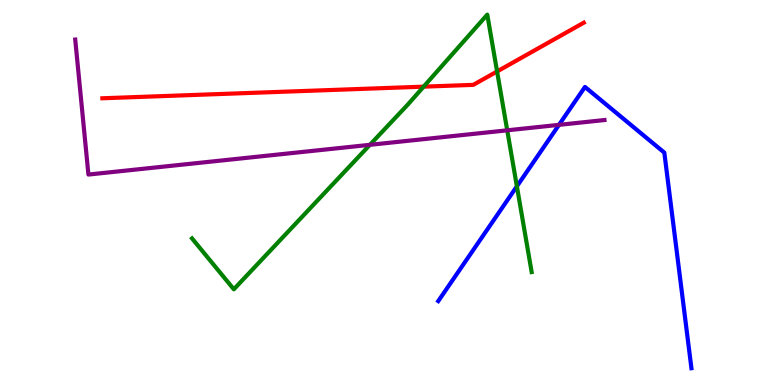[{'lines': ['blue', 'red'], 'intersections': []}, {'lines': ['green', 'red'], 'intersections': [{'x': 5.47, 'y': 7.75}, {'x': 6.41, 'y': 8.14}]}, {'lines': ['purple', 'red'], 'intersections': []}, {'lines': ['blue', 'green'], 'intersections': [{'x': 6.67, 'y': 5.16}]}, {'lines': ['blue', 'purple'], 'intersections': [{'x': 7.21, 'y': 6.76}]}, {'lines': ['green', 'purple'], 'intersections': [{'x': 4.77, 'y': 6.24}, {'x': 6.54, 'y': 6.62}]}]